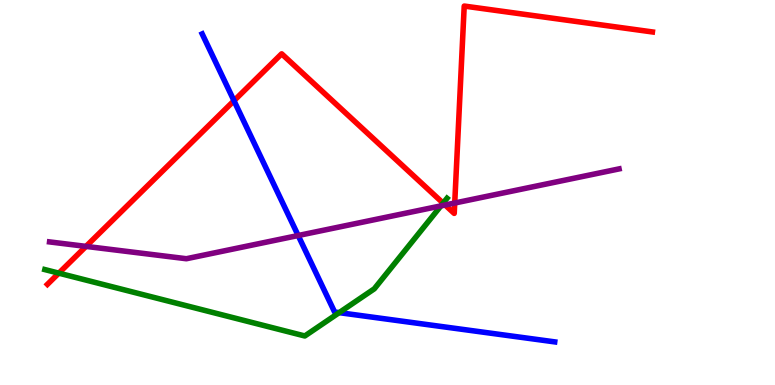[{'lines': ['blue', 'red'], 'intersections': [{'x': 3.02, 'y': 7.38}]}, {'lines': ['green', 'red'], 'intersections': [{'x': 0.759, 'y': 2.91}, {'x': 5.72, 'y': 4.72}]}, {'lines': ['purple', 'red'], 'intersections': [{'x': 1.11, 'y': 3.6}, {'x': 5.74, 'y': 4.68}, {'x': 5.87, 'y': 4.73}]}, {'lines': ['blue', 'green'], 'intersections': [{'x': 4.38, 'y': 1.88}]}, {'lines': ['blue', 'purple'], 'intersections': [{'x': 3.85, 'y': 3.88}]}, {'lines': ['green', 'purple'], 'intersections': [{'x': 5.69, 'y': 4.65}]}]